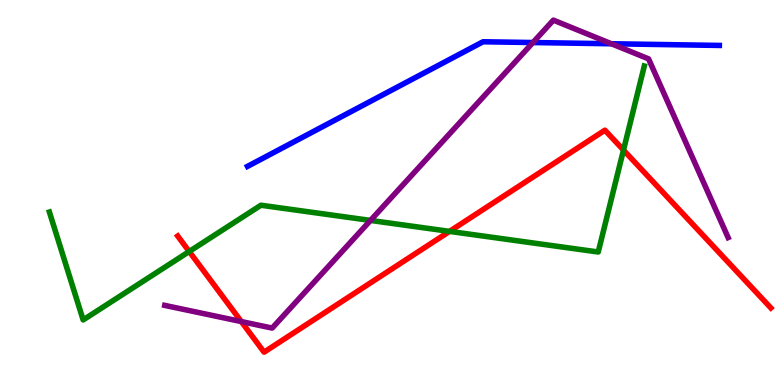[{'lines': ['blue', 'red'], 'intersections': []}, {'lines': ['green', 'red'], 'intersections': [{'x': 2.44, 'y': 3.47}, {'x': 5.8, 'y': 3.99}, {'x': 8.05, 'y': 6.1}]}, {'lines': ['purple', 'red'], 'intersections': [{'x': 3.11, 'y': 1.65}]}, {'lines': ['blue', 'green'], 'intersections': []}, {'lines': ['blue', 'purple'], 'intersections': [{'x': 6.88, 'y': 8.9}, {'x': 7.89, 'y': 8.86}]}, {'lines': ['green', 'purple'], 'intersections': [{'x': 4.78, 'y': 4.27}]}]